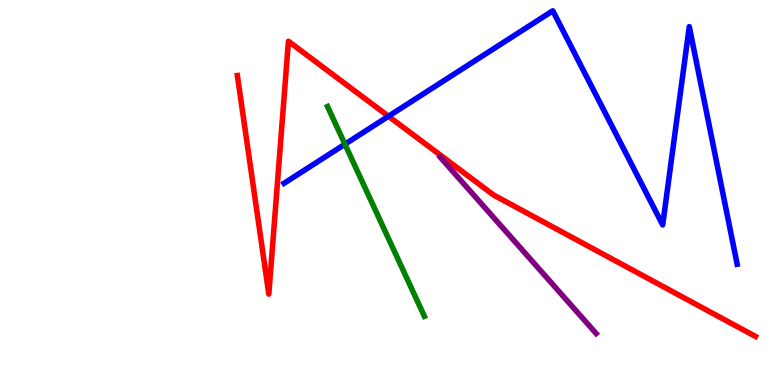[{'lines': ['blue', 'red'], 'intersections': [{'x': 5.01, 'y': 6.98}]}, {'lines': ['green', 'red'], 'intersections': []}, {'lines': ['purple', 'red'], 'intersections': []}, {'lines': ['blue', 'green'], 'intersections': [{'x': 4.45, 'y': 6.25}]}, {'lines': ['blue', 'purple'], 'intersections': []}, {'lines': ['green', 'purple'], 'intersections': []}]